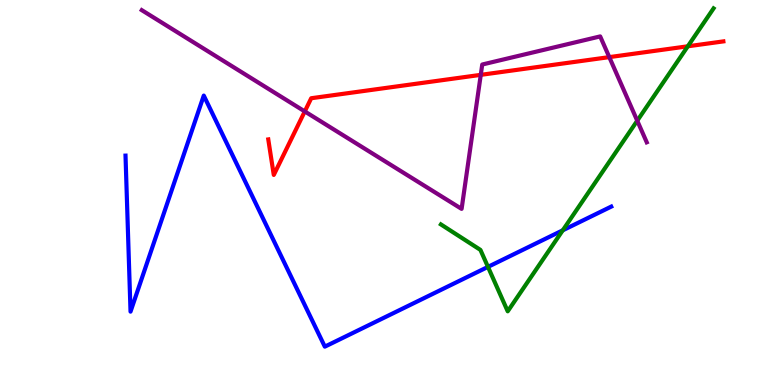[{'lines': ['blue', 'red'], 'intersections': []}, {'lines': ['green', 'red'], 'intersections': [{'x': 8.88, 'y': 8.8}]}, {'lines': ['purple', 'red'], 'intersections': [{'x': 3.93, 'y': 7.11}, {'x': 6.2, 'y': 8.06}, {'x': 7.86, 'y': 8.52}]}, {'lines': ['blue', 'green'], 'intersections': [{'x': 6.3, 'y': 3.07}, {'x': 7.26, 'y': 4.02}]}, {'lines': ['blue', 'purple'], 'intersections': []}, {'lines': ['green', 'purple'], 'intersections': [{'x': 8.22, 'y': 6.86}]}]